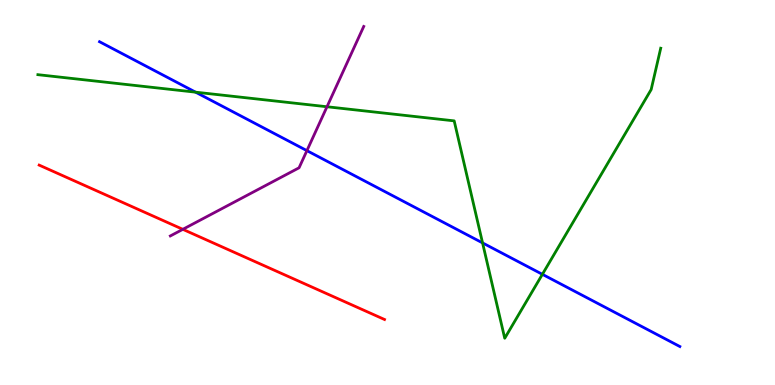[{'lines': ['blue', 'red'], 'intersections': []}, {'lines': ['green', 'red'], 'intersections': []}, {'lines': ['purple', 'red'], 'intersections': [{'x': 2.36, 'y': 4.04}]}, {'lines': ['blue', 'green'], 'intersections': [{'x': 2.52, 'y': 7.61}, {'x': 6.23, 'y': 3.69}, {'x': 7.0, 'y': 2.87}]}, {'lines': ['blue', 'purple'], 'intersections': [{'x': 3.96, 'y': 6.09}]}, {'lines': ['green', 'purple'], 'intersections': [{'x': 4.22, 'y': 7.23}]}]